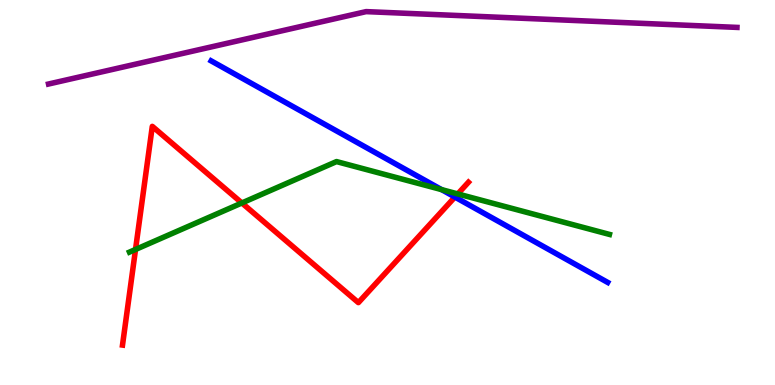[{'lines': ['blue', 'red'], 'intersections': [{'x': 5.87, 'y': 4.88}]}, {'lines': ['green', 'red'], 'intersections': [{'x': 1.75, 'y': 3.52}, {'x': 3.12, 'y': 4.73}, {'x': 5.91, 'y': 4.96}]}, {'lines': ['purple', 'red'], 'intersections': []}, {'lines': ['blue', 'green'], 'intersections': [{'x': 5.7, 'y': 5.07}]}, {'lines': ['blue', 'purple'], 'intersections': []}, {'lines': ['green', 'purple'], 'intersections': []}]